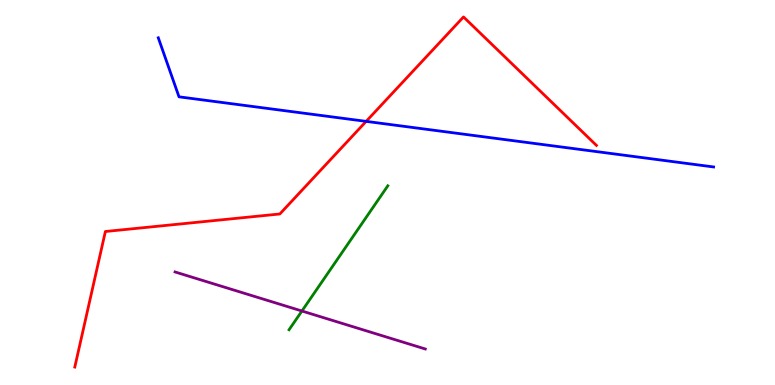[{'lines': ['blue', 'red'], 'intersections': [{'x': 4.72, 'y': 6.85}]}, {'lines': ['green', 'red'], 'intersections': []}, {'lines': ['purple', 'red'], 'intersections': []}, {'lines': ['blue', 'green'], 'intersections': []}, {'lines': ['blue', 'purple'], 'intersections': []}, {'lines': ['green', 'purple'], 'intersections': [{'x': 3.9, 'y': 1.92}]}]